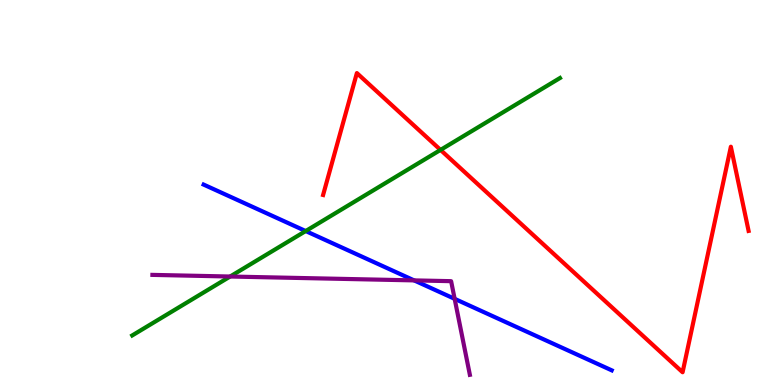[{'lines': ['blue', 'red'], 'intersections': []}, {'lines': ['green', 'red'], 'intersections': [{'x': 5.68, 'y': 6.11}]}, {'lines': ['purple', 'red'], 'intersections': []}, {'lines': ['blue', 'green'], 'intersections': [{'x': 3.94, 'y': 4.0}]}, {'lines': ['blue', 'purple'], 'intersections': [{'x': 5.34, 'y': 2.72}, {'x': 5.87, 'y': 2.24}]}, {'lines': ['green', 'purple'], 'intersections': [{'x': 2.97, 'y': 2.82}]}]